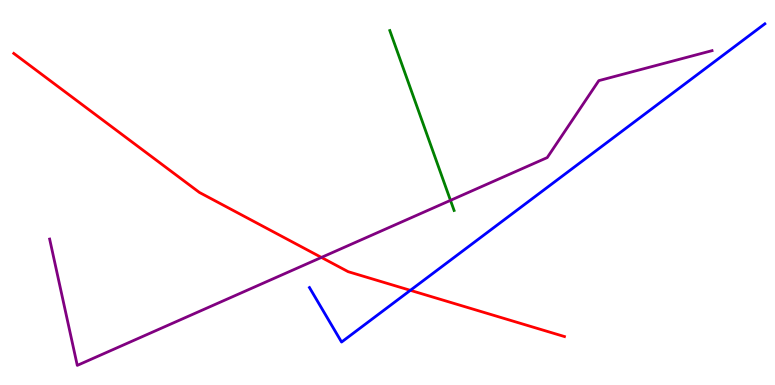[{'lines': ['blue', 'red'], 'intersections': [{'x': 5.29, 'y': 2.46}]}, {'lines': ['green', 'red'], 'intersections': []}, {'lines': ['purple', 'red'], 'intersections': [{'x': 4.15, 'y': 3.31}]}, {'lines': ['blue', 'green'], 'intersections': []}, {'lines': ['blue', 'purple'], 'intersections': []}, {'lines': ['green', 'purple'], 'intersections': [{'x': 5.81, 'y': 4.8}]}]